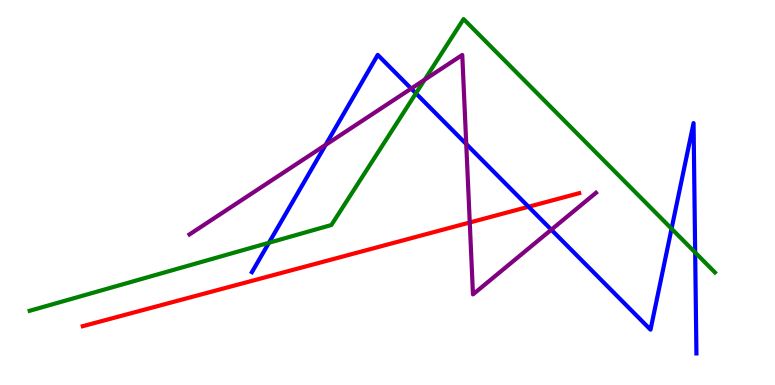[{'lines': ['blue', 'red'], 'intersections': [{'x': 6.82, 'y': 4.63}]}, {'lines': ['green', 'red'], 'intersections': []}, {'lines': ['purple', 'red'], 'intersections': [{'x': 6.06, 'y': 4.22}]}, {'lines': ['blue', 'green'], 'intersections': [{'x': 3.47, 'y': 3.69}, {'x': 5.37, 'y': 7.58}, {'x': 8.67, 'y': 4.06}, {'x': 8.97, 'y': 3.44}]}, {'lines': ['blue', 'purple'], 'intersections': [{'x': 4.2, 'y': 6.24}, {'x': 5.31, 'y': 7.7}, {'x': 6.02, 'y': 6.26}, {'x': 7.11, 'y': 4.03}]}, {'lines': ['green', 'purple'], 'intersections': [{'x': 5.48, 'y': 7.93}]}]